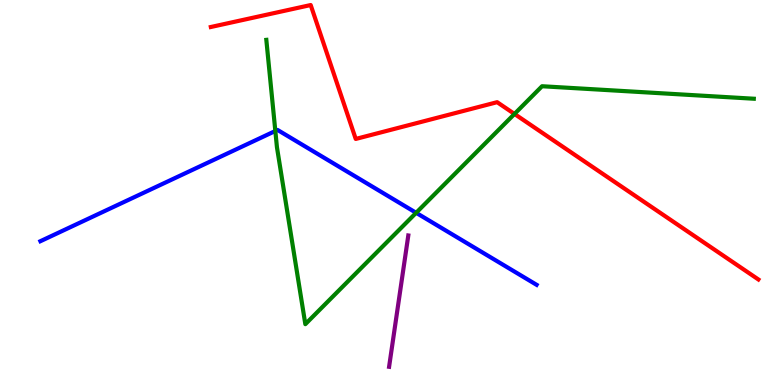[{'lines': ['blue', 'red'], 'intersections': []}, {'lines': ['green', 'red'], 'intersections': [{'x': 6.64, 'y': 7.04}]}, {'lines': ['purple', 'red'], 'intersections': []}, {'lines': ['blue', 'green'], 'intersections': [{'x': 3.55, 'y': 6.6}, {'x': 5.37, 'y': 4.47}]}, {'lines': ['blue', 'purple'], 'intersections': []}, {'lines': ['green', 'purple'], 'intersections': []}]